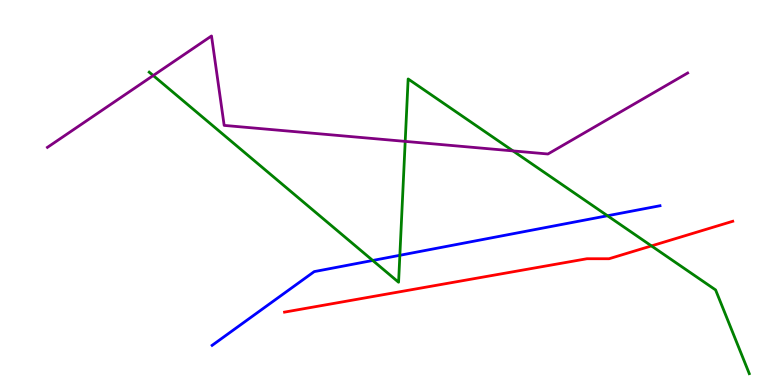[{'lines': ['blue', 'red'], 'intersections': []}, {'lines': ['green', 'red'], 'intersections': [{'x': 8.41, 'y': 3.61}]}, {'lines': ['purple', 'red'], 'intersections': []}, {'lines': ['blue', 'green'], 'intersections': [{'x': 4.81, 'y': 3.23}, {'x': 5.16, 'y': 3.37}, {'x': 7.84, 'y': 4.4}]}, {'lines': ['blue', 'purple'], 'intersections': []}, {'lines': ['green', 'purple'], 'intersections': [{'x': 1.98, 'y': 8.04}, {'x': 5.23, 'y': 6.33}, {'x': 6.62, 'y': 6.08}]}]